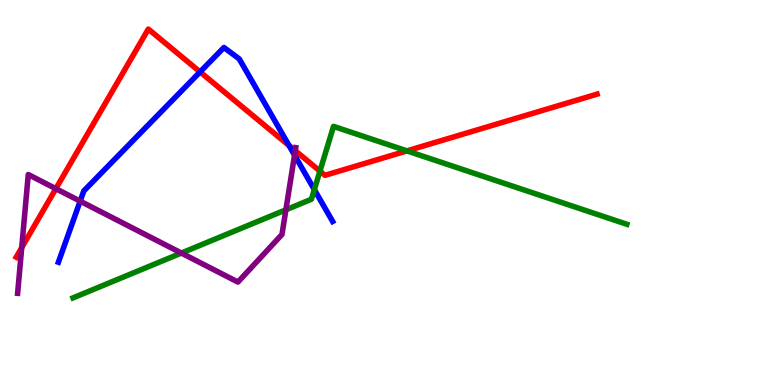[{'lines': ['blue', 'red'], 'intersections': [{'x': 2.58, 'y': 8.13}, {'x': 3.73, 'y': 6.22}]}, {'lines': ['green', 'red'], 'intersections': [{'x': 4.13, 'y': 5.56}, {'x': 5.25, 'y': 6.08}]}, {'lines': ['purple', 'red'], 'intersections': [{'x': 0.28, 'y': 3.57}, {'x': 0.721, 'y': 5.1}, {'x': 3.81, 'y': 6.09}]}, {'lines': ['blue', 'green'], 'intersections': [{'x': 4.06, 'y': 5.08}]}, {'lines': ['blue', 'purple'], 'intersections': [{'x': 1.03, 'y': 4.78}, {'x': 3.8, 'y': 5.97}]}, {'lines': ['green', 'purple'], 'intersections': [{'x': 2.34, 'y': 3.43}, {'x': 3.69, 'y': 4.55}]}]